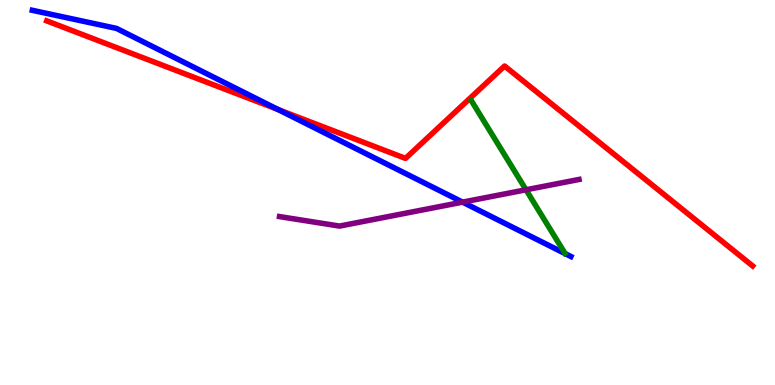[{'lines': ['blue', 'red'], 'intersections': [{'x': 3.59, 'y': 7.15}]}, {'lines': ['green', 'red'], 'intersections': []}, {'lines': ['purple', 'red'], 'intersections': []}, {'lines': ['blue', 'green'], 'intersections': []}, {'lines': ['blue', 'purple'], 'intersections': [{'x': 5.97, 'y': 4.75}]}, {'lines': ['green', 'purple'], 'intersections': [{'x': 6.79, 'y': 5.07}]}]